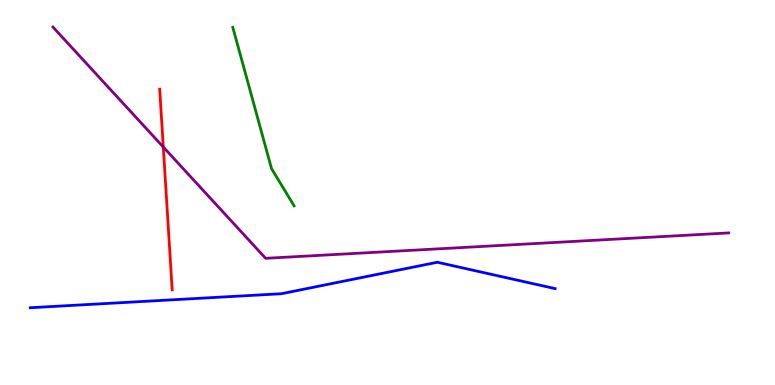[{'lines': ['blue', 'red'], 'intersections': []}, {'lines': ['green', 'red'], 'intersections': []}, {'lines': ['purple', 'red'], 'intersections': [{'x': 2.11, 'y': 6.18}]}, {'lines': ['blue', 'green'], 'intersections': []}, {'lines': ['blue', 'purple'], 'intersections': []}, {'lines': ['green', 'purple'], 'intersections': []}]